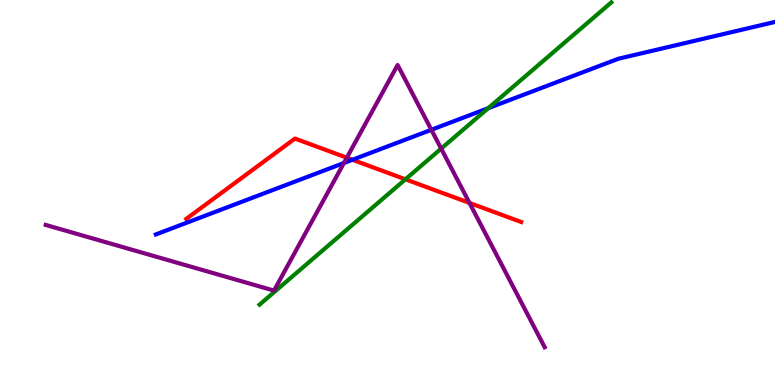[{'lines': ['blue', 'red'], 'intersections': [{'x': 4.55, 'y': 5.85}]}, {'lines': ['green', 'red'], 'intersections': [{'x': 5.23, 'y': 5.34}]}, {'lines': ['purple', 'red'], 'intersections': [{'x': 4.48, 'y': 5.9}, {'x': 6.06, 'y': 4.73}]}, {'lines': ['blue', 'green'], 'intersections': [{'x': 6.3, 'y': 7.19}]}, {'lines': ['blue', 'purple'], 'intersections': [{'x': 4.44, 'y': 5.77}, {'x': 5.57, 'y': 6.63}]}, {'lines': ['green', 'purple'], 'intersections': [{'x': 5.69, 'y': 6.14}]}]